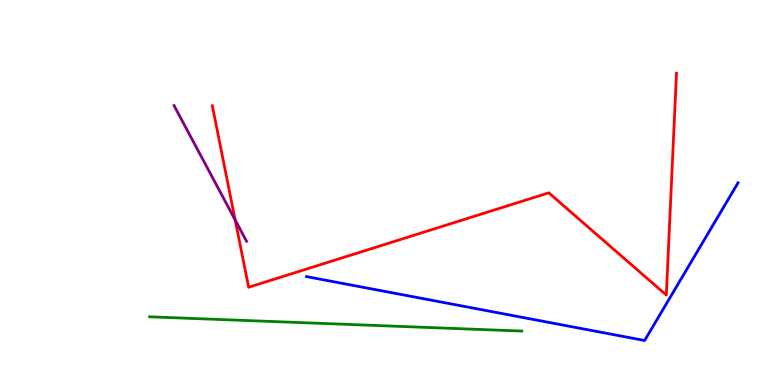[{'lines': ['blue', 'red'], 'intersections': []}, {'lines': ['green', 'red'], 'intersections': []}, {'lines': ['purple', 'red'], 'intersections': [{'x': 3.03, 'y': 4.29}]}, {'lines': ['blue', 'green'], 'intersections': []}, {'lines': ['blue', 'purple'], 'intersections': []}, {'lines': ['green', 'purple'], 'intersections': []}]